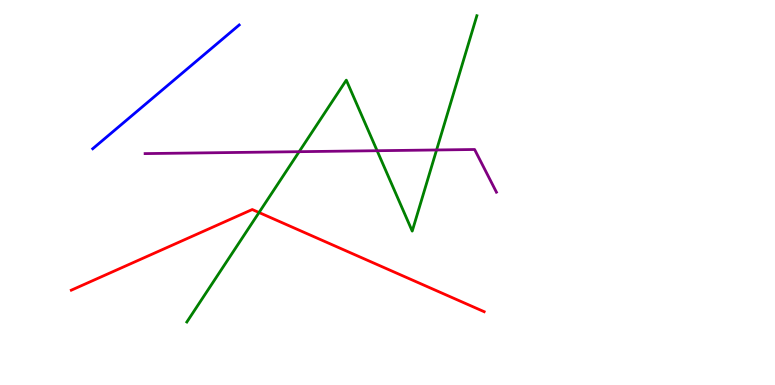[{'lines': ['blue', 'red'], 'intersections': []}, {'lines': ['green', 'red'], 'intersections': [{'x': 3.34, 'y': 4.48}]}, {'lines': ['purple', 'red'], 'intersections': []}, {'lines': ['blue', 'green'], 'intersections': []}, {'lines': ['blue', 'purple'], 'intersections': []}, {'lines': ['green', 'purple'], 'intersections': [{'x': 3.86, 'y': 6.06}, {'x': 4.87, 'y': 6.09}, {'x': 5.63, 'y': 6.1}]}]